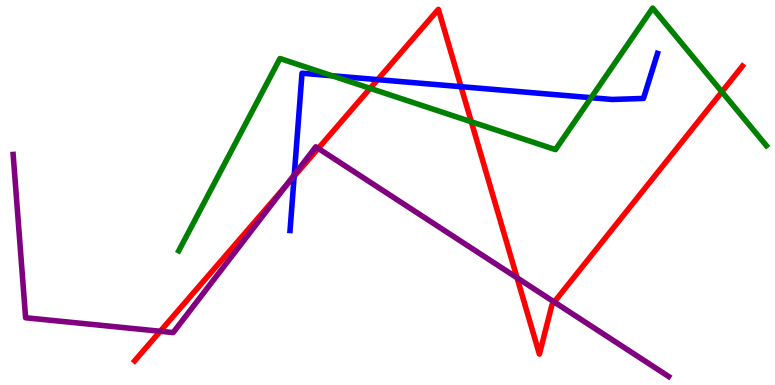[{'lines': ['blue', 'red'], 'intersections': [{'x': 3.8, 'y': 5.42}, {'x': 4.87, 'y': 7.93}, {'x': 5.95, 'y': 7.75}]}, {'lines': ['green', 'red'], 'intersections': [{'x': 4.78, 'y': 7.71}, {'x': 6.08, 'y': 6.84}, {'x': 9.31, 'y': 7.61}]}, {'lines': ['purple', 'red'], 'intersections': [{'x': 2.07, 'y': 1.4}, {'x': 3.68, 'y': 5.16}, {'x': 4.11, 'y': 6.15}, {'x': 6.67, 'y': 2.78}, {'x': 7.15, 'y': 2.16}]}, {'lines': ['blue', 'green'], 'intersections': [{'x': 4.29, 'y': 8.03}, {'x': 7.63, 'y': 7.46}]}, {'lines': ['blue', 'purple'], 'intersections': [{'x': 3.8, 'y': 5.46}]}, {'lines': ['green', 'purple'], 'intersections': []}]